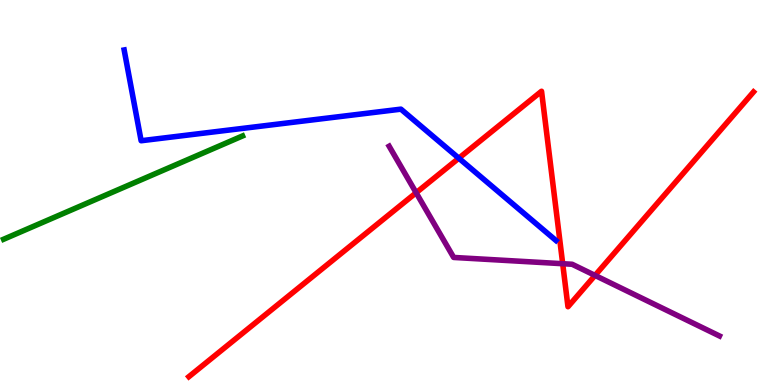[{'lines': ['blue', 'red'], 'intersections': [{'x': 5.92, 'y': 5.89}]}, {'lines': ['green', 'red'], 'intersections': []}, {'lines': ['purple', 'red'], 'intersections': [{'x': 5.37, 'y': 4.99}, {'x': 7.26, 'y': 3.15}, {'x': 7.68, 'y': 2.85}]}, {'lines': ['blue', 'green'], 'intersections': []}, {'lines': ['blue', 'purple'], 'intersections': []}, {'lines': ['green', 'purple'], 'intersections': []}]